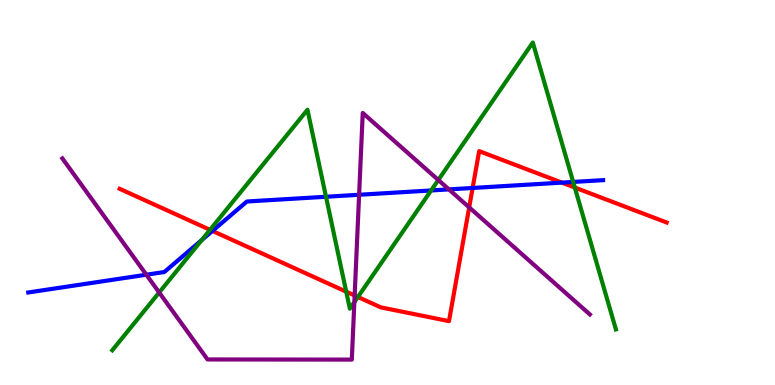[{'lines': ['blue', 'red'], 'intersections': [{'x': 2.74, 'y': 4.0}, {'x': 6.1, 'y': 5.12}, {'x': 7.25, 'y': 5.26}]}, {'lines': ['green', 'red'], 'intersections': [{'x': 2.71, 'y': 4.03}, {'x': 4.47, 'y': 2.42}, {'x': 4.62, 'y': 2.29}, {'x': 7.42, 'y': 5.13}]}, {'lines': ['purple', 'red'], 'intersections': [{'x': 4.58, 'y': 2.32}, {'x': 6.05, 'y': 4.61}]}, {'lines': ['blue', 'green'], 'intersections': [{'x': 2.6, 'y': 3.76}, {'x': 4.21, 'y': 4.89}, {'x': 5.56, 'y': 5.05}, {'x': 7.4, 'y': 5.27}]}, {'lines': ['blue', 'purple'], 'intersections': [{'x': 1.89, 'y': 2.86}, {'x': 4.63, 'y': 4.94}, {'x': 5.79, 'y': 5.08}]}, {'lines': ['green', 'purple'], 'intersections': [{'x': 2.05, 'y': 2.4}, {'x': 4.57, 'y': 2.15}, {'x': 5.66, 'y': 5.32}]}]